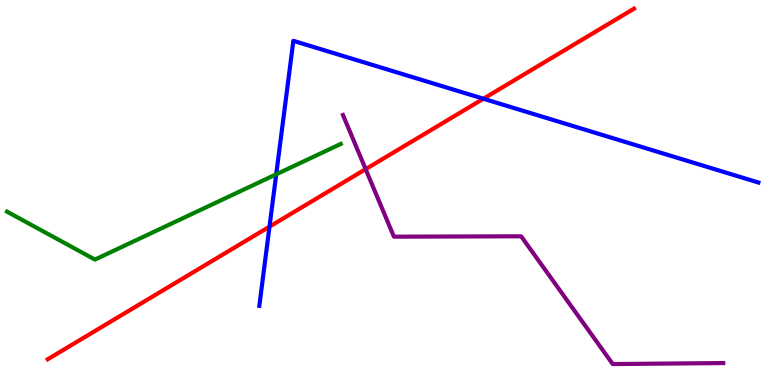[{'lines': ['blue', 'red'], 'intersections': [{'x': 3.48, 'y': 4.11}, {'x': 6.24, 'y': 7.44}]}, {'lines': ['green', 'red'], 'intersections': []}, {'lines': ['purple', 'red'], 'intersections': [{'x': 4.72, 'y': 5.61}]}, {'lines': ['blue', 'green'], 'intersections': [{'x': 3.56, 'y': 5.47}]}, {'lines': ['blue', 'purple'], 'intersections': []}, {'lines': ['green', 'purple'], 'intersections': []}]